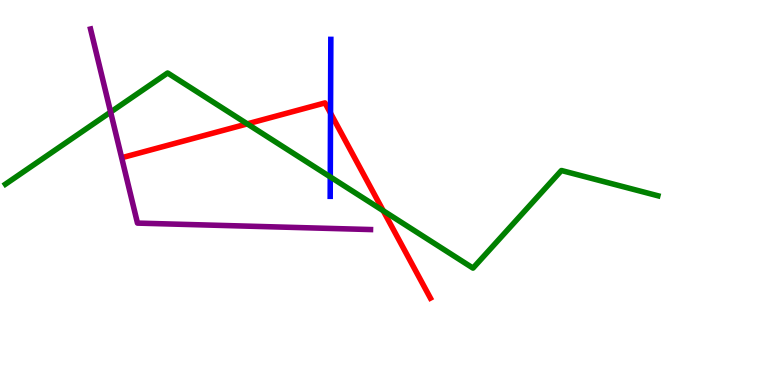[{'lines': ['blue', 'red'], 'intersections': [{'x': 4.26, 'y': 7.06}]}, {'lines': ['green', 'red'], 'intersections': [{'x': 3.19, 'y': 6.78}, {'x': 4.94, 'y': 4.53}]}, {'lines': ['purple', 'red'], 'intersections': []}, {'lines': ['blue', 'green'], 'intersections': [{'x': 4.26, 'y': 5.4}]}, {'lines': ['blue', 'purple'], 'intersections': []}, {'lines': ['green', 'purple'], 'intersections': [{'x': 1.43, 'y': 7.09}]}]